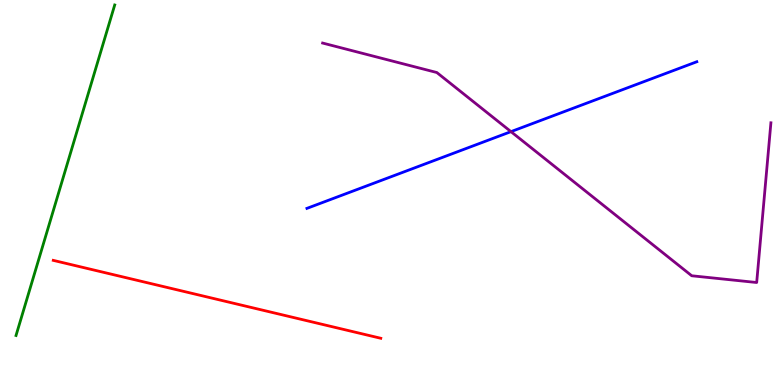[{'lines': ['blue', 'red'], 'intersections': []}, {'lines': ['green', 'red'], 'intersections': []}, {'lines': ['purple', 'red'], 'intersections': []}, {'lines': ['blue', 'green'], 'intersections': []}, {'lines': ['blue', 'purple'], 'intersections': [{'x': 6.59, 'y': 6.58}]}, {'lines': ['green', 'purple'], 'intersections': []}]